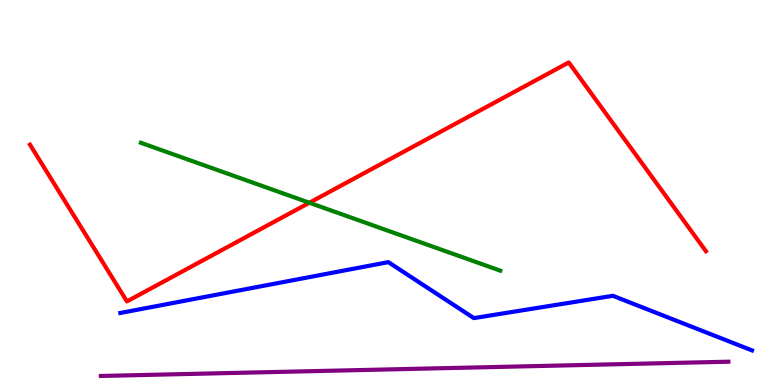[{'lines': ['blue', 'red'], 'intersections': []}, {'lines': ['green', 'red'], 'intersections': [{'x': 3.99, 'y': 4.73}]}, {'lines': ['purple', 'red'], 'intersections': []}, {'lines': ['blue', 'green'], 'intersections': []}, {'lines': ['blue', 'purple'], 'intersections': []}, {'lines': ['green', 'purple'], 'intersections': []}]